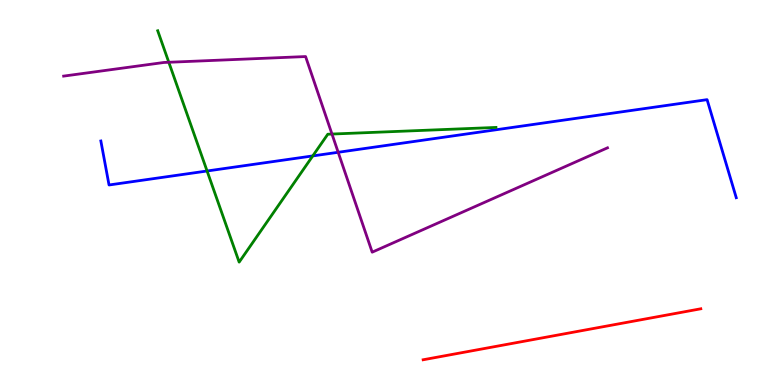[{'lines': ['blue', 'red'], 'intersections': []}, {'lines': ['green', 'red'], 'intersections': []}, {'lines': ['purple', 'red'], 'intersections': []}, {'lines': ['blue', 'green'], 'intersections': [{'x': 2.67, 'y': 5.56}, {'x': 4.04, 'y': 5.95}]}, {'lines': ['blue', 'purple'], 'intersections': [{'x': 4.36, 'y': 6.04}]}, {'lines': ['green', 'purple'], 'intersections': [{'x': 2.18, 'y': 8.38}, {'x': 4.28, 'y': 6.52}]}]